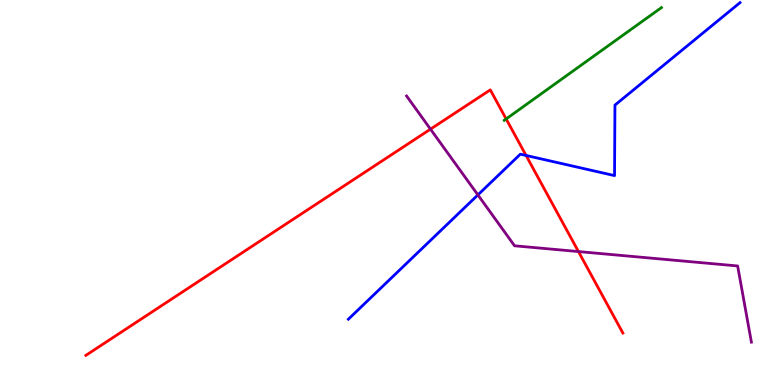[{'lines': ['blue', 'red'], 'intersections': [{'x': 6.79, 'y': 5.96}]}, {'lines': ['green', 'red'], 'intersections': [{'x': 6.53, 'y': 6.91}]}, {'lines': ['purple', 'red'], 'intersections': [{'x': 5.55, 'y': 6.65}, {'x': 7.46, 'y': 3.47}]}, {'lines': ['blue', 'green'], 'intersections': []}, {'lines': ['blue', 'purple'], 'intersections': [{'x': 6.17, 'y': 4.94}]}, {'lines': ['green', 'purple'], 'intersections': []}]